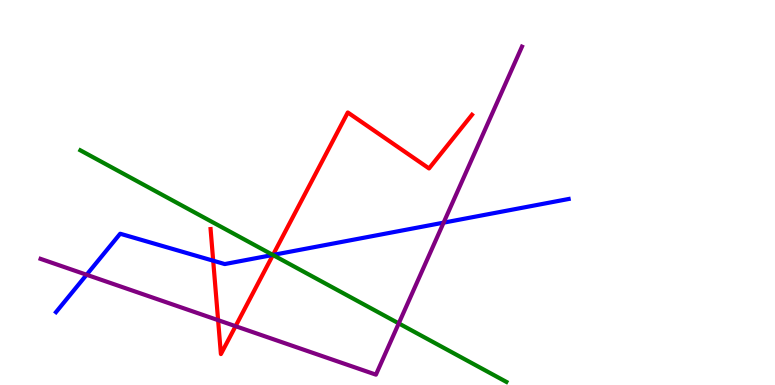[{'lines': ['blue', 'red'], 'intersections': [{'x': 2.75, 'y': 3.23}, {'x': 3.52, 'y': 3.38}]}, {'lines': ['green', 'red'], 'intersections': [{'x': 3.52, 'y': 3.38}]}, {'lines': ['purple', 'red'], 'intersections': [{'x': 2.81, 'y': 1.68}, {'x': 3.04, 'y': 1.53}]}, {'lines': ['blue', 'green'], 'intersections': [{'x': 3.52, 'y': 3.38}]}, {'lines': ['blue', 'purple'], 'intersections': [{'x': 1.12, 'y': 2.86}, {'x': 5.72, 'y': 4.22}]}, {'lines': ['green', 'purple'], 'intersections': [{'x': 5.15, 'y': 1.6}]}]